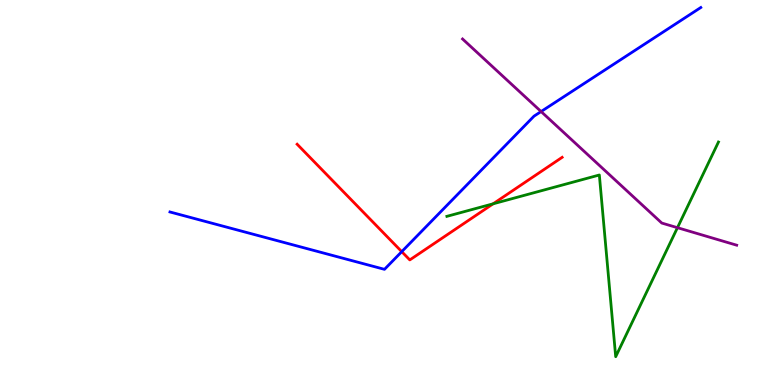[{'lines': ['blue', 'red'], 'intersections': [{'x': 5.18, 'y': 3.46}]}, {'lines': ['green', 'red'], 'intersections': [{'x': 6.36, 'y': 4.71}]}, {'lines': ['purple', 'red'], 'intersections': []}, {'lines': ['blue', 'green'], 'intersections': []}, {'lines': ['blue', 'purple'], 'intersections': [{'x': 6.98, 'y': 7.1}]}, {'lines': ['green', 'purple'], 'intersections': [{'x': 8.74, 'y': 4.09}]}]